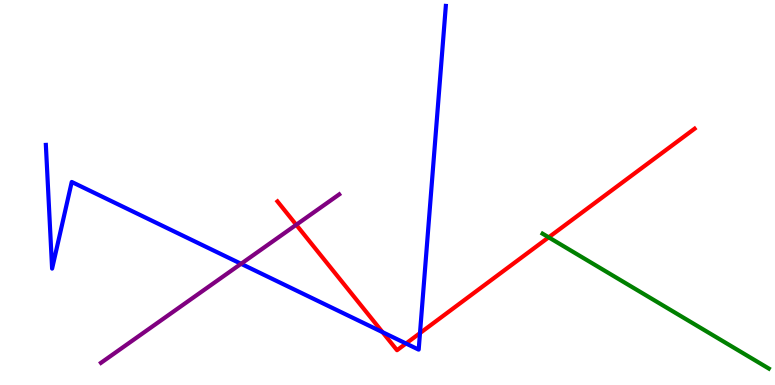[{'lines': ['blue', 'red'], 'intersections': [{'x': 4.94, 'y': 1.37}, {'x': 5.24, 'y': 1.08}, {'x': 5.42, 'y': 1.35}]}, {'lines': ['green', 'red'], 'intersections': [{'x': 7.08, 'y': 3.84}]}, {'lines': ['purple', 'red'], 'intersections': [{'x': 3.82, 'y': 4.16}]}, {'lines': ['blue', 'green'], 'intersections': []}, {'lines': ['blue', 'purple'], 'intersections': [{'x': 3.11, 'y': 3.15}]}, {'lines': ['green', 'purple'], 'intersections': []}]